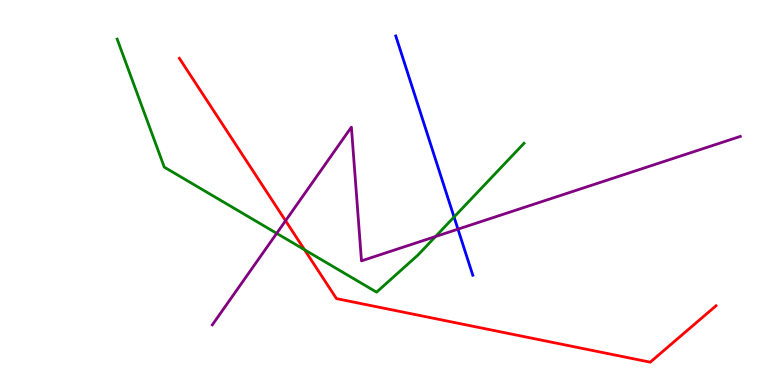[{'lines': ['blue', 'red'], 'intersections': []}, {'lines': ['green', 'red'], 'intersections': [{'x': 3.93, 'y': 3.51}]}, {'lines': ['purple', 'red'], 'intersections': [{'x': 3.68, 'y': 4.27}]}, {'lines': ['blue', 'green'], 'intersections': [{'x': 5.86, 'y': 4.36}]}, {'lines': ['blue', 'purple'], 'intersections': [{'x': 5.91, 'y': 4.05}]}, {'lines': ['green', 'purple'], 'intersections': [{'x': 3.57, 'y': 3.94}, {'x': 5.62, 'y': 3.86}]}]